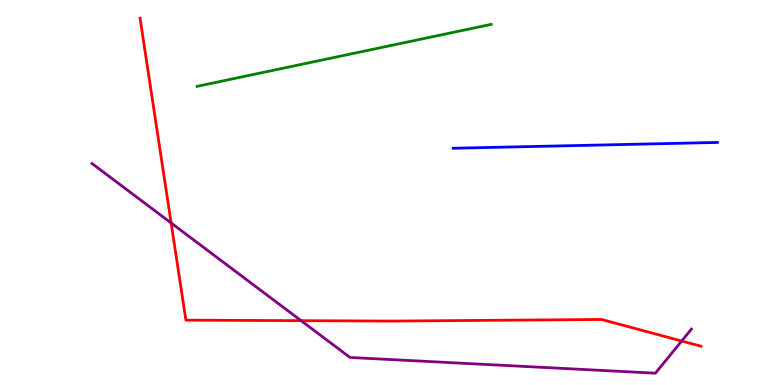[{'lines': ['blue', 'red'], 'intersections': []}, {'lines': ['green', 'red'], 'intersections': []}, {'lines': ['purple', 'red'], 'intersections': [{'x': 2.21, 'y': 4.21}, {'x': 3.88, 'y': 1.67}, {'x': 8.8, 'y': 1.14}]}, {'lines': ['blue', 'green'], 'intersections': []}, {'lines': ['blue', 'purple'], 'intersections': []}, {'lines': ['green', 'purple'], 'intersections': []}]